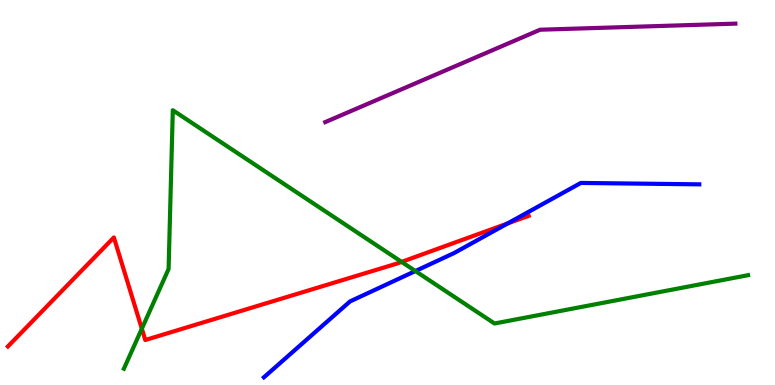[{'lines': ['blue', 'red'], 'intersections': [{'x': 6.55, 'y': 4.2}]}, {'lines': ['green', 'red'], 'intersections': [{'x': 1.83, 'y': 1.46}, {'x': 5.18, 'y': 3.2}]}, {'lines': ['purple', 'red'], 'intersections': []}, {'lines': ['blue', 'green'], 'intersections': [{'x': 5.36, 'y': 2.96}]}, {'lines': ['blue', 'purple'], 'intersections': []}, {'lines': ['green', 'purple'], 'intersections': []}]